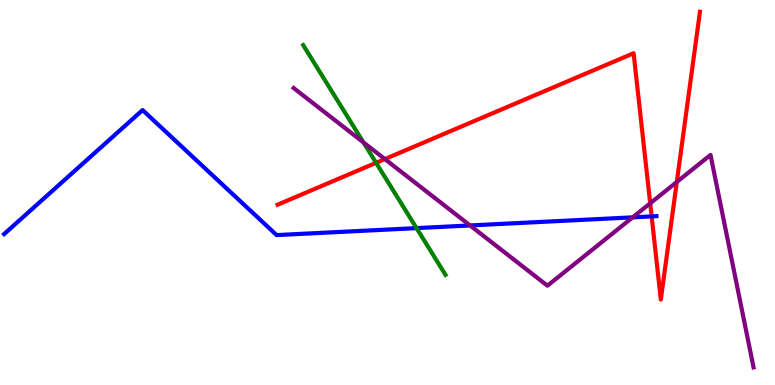[{'lines': ['blue', 'red'], 'intersections': [{'x': 8.41, 'y': 4.38}]}, {'lines': ['green', 'red'], 'intersections': [{'x': 4.85, 'y': 5.77}]}, {'lines': ['purple', 'red'], 'intersections': [{'x': 4.97, 'y': 5.87}, {'x': 8.39, 'y': 4.72}, {'x': 8.73, 'y': 5.27}]}, {'lines': ['blue', 'green'], 'intersections': [{'x': 5.37, 'y': 4.07}]}, {'lines': ['blue', 'purple'], 'intersections': [{'x': 6.07, 'y': 4.14}, {'x': 8.16, 'y': 4.35}]}, {'lines': ['green', 'purple'], 'intersections': [{'x': 4.69, 'y': 6.3}]}]